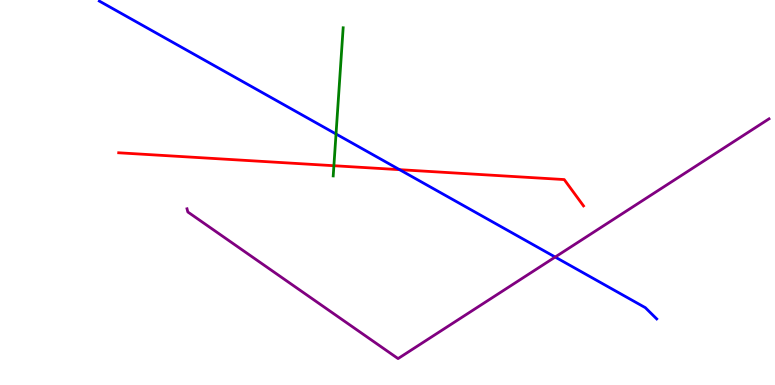[{'lines': ['blue', 'red'], 'intersections': [{'x': 5.16, 'y': 5.59}]}, {'lines': ['green', 'red'], 'intersections': [{'x': 4.31, 'y': 5.7}]}, {'lines': ['purple', 'red'], 'intersections': []}, {'lines': ['blue', 'green'], 'intersections': [{'x': 4.34, 'y': 6.52}]}, {'lines': ['blue', 'purple'], 'intersections': [{'x': 7.16, 'y': 3.32}]}, {'lines': ['green', 'purple'], 'intersections': []}]